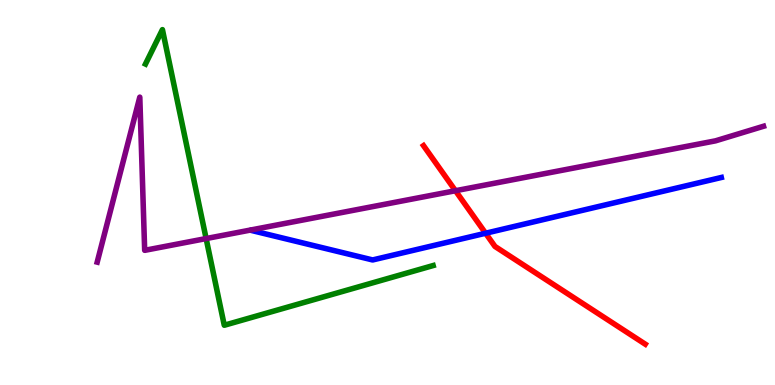[{'lines': ['blue', 'red'], 'intersections': [{'x': 6.27, 'y': 3.94}]}, {'lines': ['green', 'red'], 'intersections': []}, {'lines': ['purple', 'red'], 'intersections': [{'x': 5.88, 'y': 5.05}]}, {'lines': ['blue', 'green'], 'intersections': []}, {'lines': ['blue', 'purple'], 'intersections': []}, {'lines': ['green', 'purple'], 'intersections': [{'x': 2.66, 'y': 3.8}]}]